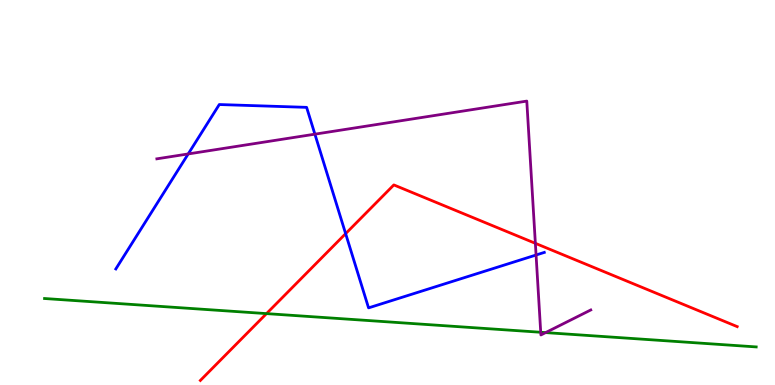[{'lines': ['blue', 'red'], 'intersections': [{'x': 4.46, 'y': 3.93}]}, {'lines': ['green', 'red'], 'intersections': [{'x': 3.44, 'y': 1.85}]}, {'lines': ['purple', 'red'], 'intersections': [{'x': 6.91, 'y': 3.68}]}, {'lines': ['blue', 'green'], 'intersections': []}, {'lines': ['blue', 'purple'], 'intersections': [{'x': 2.43, 'y': 6.0}, {'x': 4.06, 'y': 6.52}, {'x': 6.92, 'y': 3.38}]}, {'lines': ['green', 'purple'], 'intersections': [{'x': 6.98, 'y': 1.37}, {'x': 7.04, 'y': 1.36}]}]